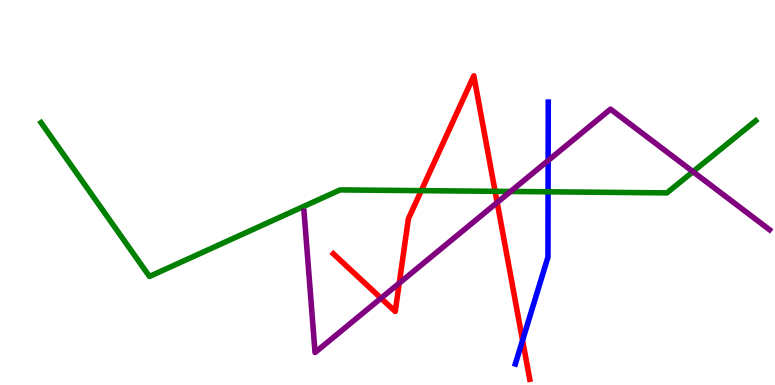[{'lines': ['blue', 'red'], 'intersections': [{'x': 6.74, 'y': 1.16}]}, {'lines': ['green', 'red'], 'intersections': [{'x': 5.44, 'y': 5.05}, {'x': 6.39, 'y': 5.03}]}, {'lines': ['purple', 'red'], 'intersections': [{'x': 4.92, 'y': 2.25}, {'x': 5.15, 'y': 2.65}, {'x': 6.42, 'y': 4.74}]}, {'lines': ['blue', 'green'], 'intersections': [{'x': 7.07, 'y': 5.02}]}, {'lines': ['blue', 'purple'], 'intersections': [{'x': 7.07, 'y': 5.83}]}, {'lines': ['green', 'purple'], 'intersections': [{'x': 6.59, 'y': 5.03}, {'x': 8.94, 'y': 5.54}]}]